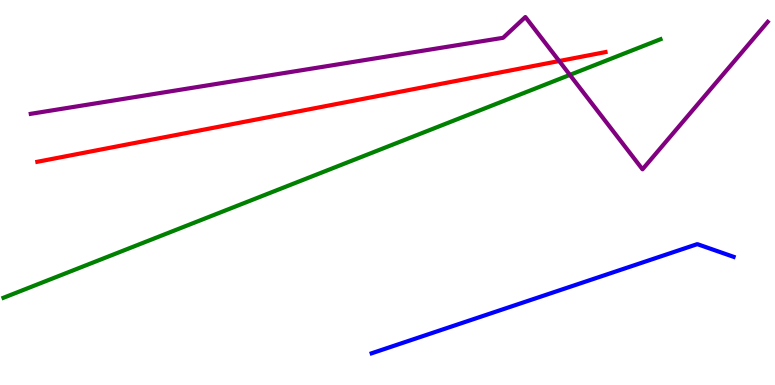[{'lines': ['blue', 'red'], 'intersections': []}, {'lines': ['green', 'red'], 'intersections': []}, {'lines': ['purple', 'red'], 'intersections': [{'x': 7.22, 'y': 8.41}]}, {'lines': ['blue', 'green'], 'intersections': []}, {'lines': ['blue', 'purple'], 'intersections': []}, {'lines': ['green', 'purple'], 'intersections': [{'x': 7.35, 'y': 8.05}]}]